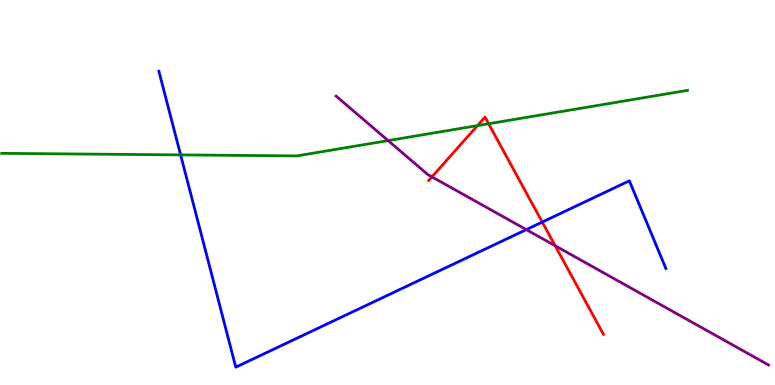[{'lines': ['blue', 'red'], 'intersections': [{'x': 7.0, 'y': 4.23}]}, {'lines': ['green', 'red'], 'intersections': [{'x': 6.16, 'y': 6.74}, {'x': 6.3, 'y': 6.79}]}, {'lines': ['purple', 'red'], 'intersections': [{'x': 5.57, 'y': 5.41}, {'x': 7.16, 'y': 3.62}]}, {'lines': ['blue', 'green'], 'intersections': [{'x': 2.33, 'y': 5.98}]}, {'lines': ['blue', 'purple'], 'intersections': [{'x': 6.79, 'y': 4.04}]}, {'lines': ['green', 'purple'], 'intersections': [{'x': 5.01, 'y': 6.35}]}]